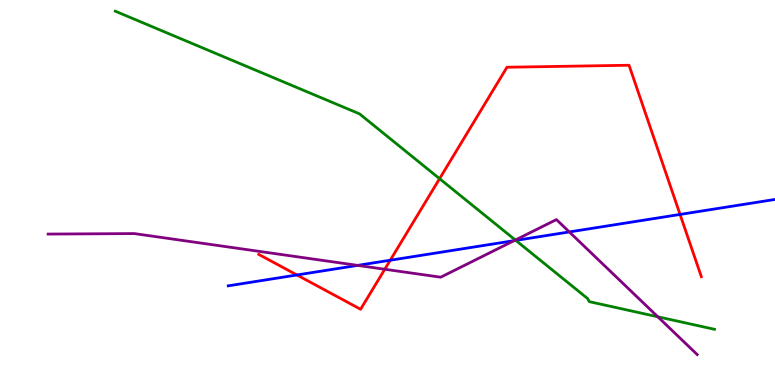[{'lines': ['blue', 'red'], 'intersections': [{'x': 3.83, 'y': 2.86}, {'x': 5.04, 'y': 3.24}, {'x': 8.77, 'y': 4.43}]}, {'lines': ['green', 'red'], 'intersections': [{'x': 5.67, 'y': 5.36}]}, {'lines': ['purple', 'red'], 'intersections': [{'x': 4.97, 'y': 3.01}]}, {'lines': ['blue', 'green'], 'intersections': [{'x': 6.66, 'y': 3.76}]}, {'lines': ['blue', 'purple'], 'intersections': [{'x': 4.61, 'y': 3.11}, {'x': 6.63, 'y': 3.75}, {'x': 7.35, 'y': 3.98}]}, {'lines': ['green', 'purple'], 'intersections': [{'x': 6.65, 'y': 3.77}, {'x': 8.49, 'y': 1.77}]}]